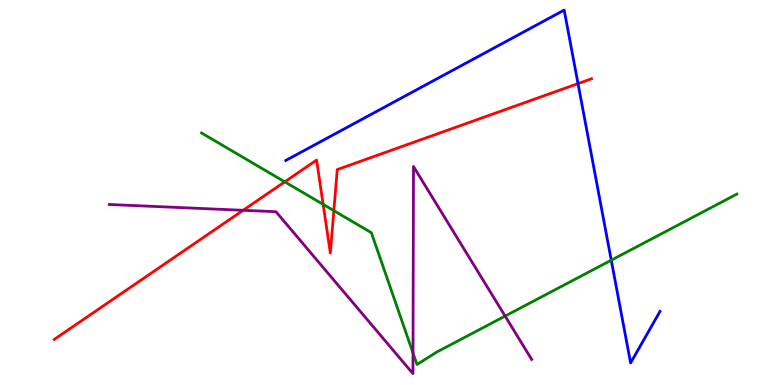[{'lines': ['blue', 'red'], 'intersections': [{'x': 7.46, 'y': 7.83}]}, {'lines': ['green', 'red'], 'intersections': [{'x': 3.67, 'y': 5.28}, {'x': 4.17, 'y': 4.69}, {'x': 4.31, 'y': 4.53}]}, {'lines': ['purple', 'red'], 'intersections': [{'x': 3.14, 'y': 4.54}]}, {'lines': ['blue', 'green'], 'intersections': [{'x': 7.89, 'y': 3.24}]}, {'lines': ['blue', 'purple'], 'intersections': []}, {'lines': ['green', 'purple'], 'intersections': [{'x': 5.33, 'y': 0.832}, {'x': 6.52, 'y': 1.79}]}]